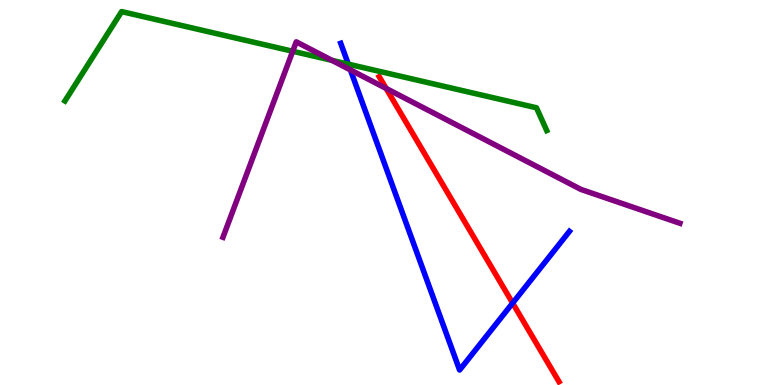[{'lines': ['blue', 'red'], 'intersections': [{'x': 6.61, 'y': 2.13}]}, {'lines': ['green', 'red'], 'intersections': []}, {'lines': ['purple', 'red'], 'intersections': [{'x': 4.98, 'y': 7.7}]}, {'lines': ['blue', 'green'], 'intersections': [{'x': 4.49, 'y': 8.33}]}, {'lines': ['blue', 'purple'], 'intersections': [{'x': 4.52, 'y': 8.18}]}, {'lines': ['green', 'purple'], 'intersections': [{'x': 3.78, 'y': 8.67}, {'x': 4.28, 'y': 8.43}]}]